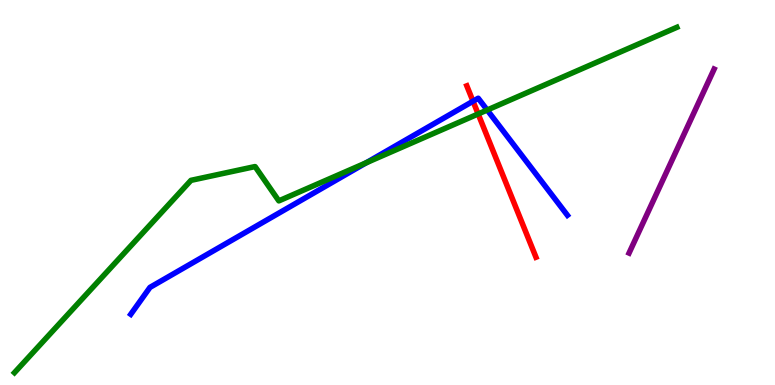[{'lines': ['blue', 'red'], 'intersections': [{'x': 6.1, 'y': 7.37}]}, {'lines': ['green', 'red'], 'intersections': [{'x': 6.17, 'y': 7.04}]}, {'lines': ['purple', 'red'], 'intersections': []}, {'lines': ['blue', 'green'], 'intersections': [{'x': 4.73, 'y': 5.77}, {'x': 6.29, 'y': 7.14}]}, {'lines': ['blue', 'purple'], 'intersections': []}, {'lines': ['green', 'purple'], 'intersections': []}]